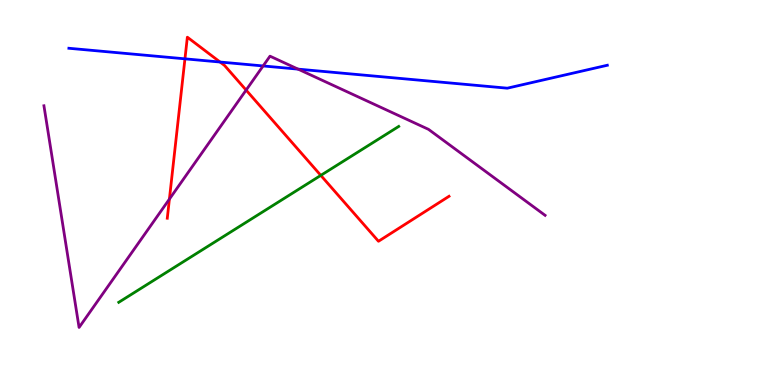[{'lines': ['blue', 'red'], 'intersections': [{'x': 2.39, 'y': 8.47}, {'x': 2.84, 'y': 8.39}]}, {'lines': ['green', 'red'], 'intersections': [{'x': 4.14, 'y': 5.44}]}, {'lines': ['purple', 'red'], 'intersections': [{'x': 2.19, 'y': 4.83}, {'x': 3.18, 'y': 7.66}]}, {'lines': ['blue', 'green'], 'intersections': []}, {'lines': ['blue', 'purple'], 'intersections': [{'x': 3.39, 'y': 8.29}, {'x': 3.85, 'y': 8.2}]}, {'lines': ['green', 'purple'], 'intersections': []}]